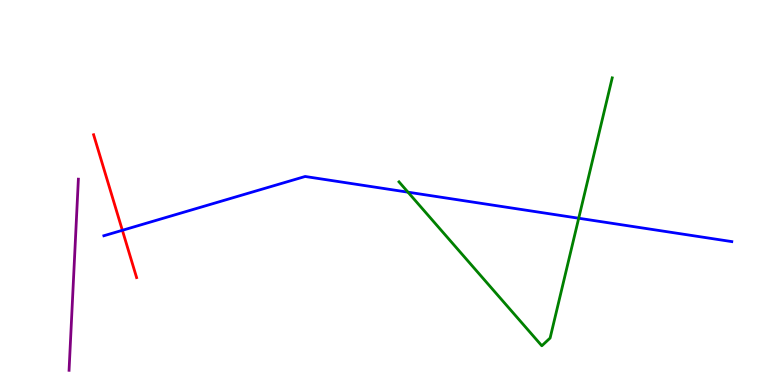[{'lines': ['blue', 'red'], 'intersections': [{'x': 1.58, 'y': 4.02}]}, {'lines': ['green', 'red'], 'intersections': []}, {'lines': ['purple', 'red'], 'intersections': []}, {'lines': ['blue', 'green'], 'intersections': [{'x': 5.26, 'y': 5.01}, {'x': 7.47, 'y': 4.33}]}, {'lines': ['blue', 'purple'], 'intersections': []}, {'lines': ['green', 'purple'], 'intersections': []}]